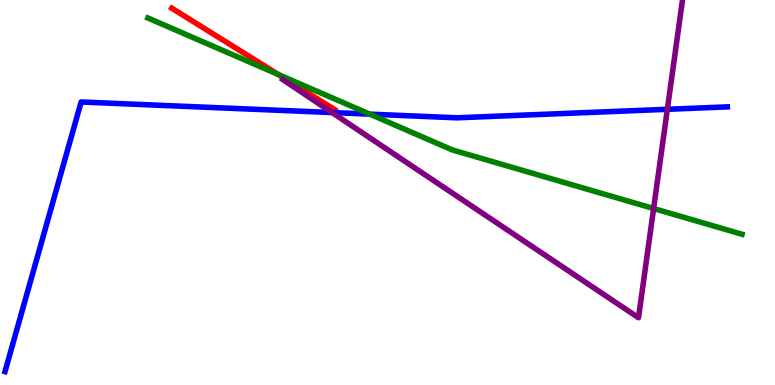[{'lines': ['blue', 'red'], 'intersections': []}, {'lines': ['green', 'red'], 'intersections': [{'x': 3.59, 'y': 8.06}]}, {'lines': ['purple', 'red'], 'intersections': []}, {'lines': ['blue', 'green'], 'intersections': [{'x': 4.77, 'y': 7.04}]}, {'lines': ['blue', 'purple'], 'intersections': [{'x': 4.28, 'y': 7.08}, {'x': 8.61, 'y': 7.16}]}, {'lines': ['green', 'purple'], 'intersections': [{'x': 8.43, 'y': 4.58}]}]